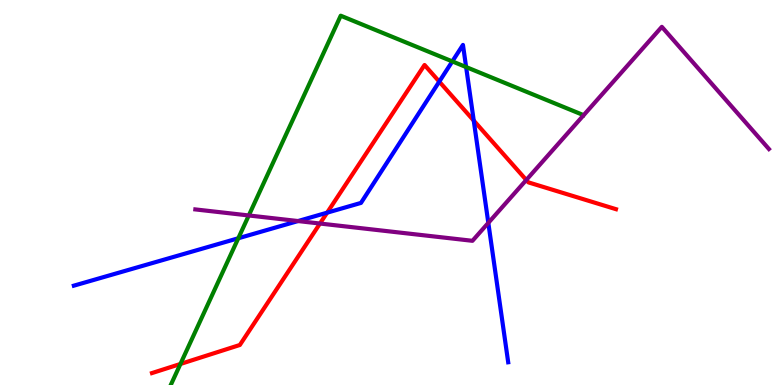[{'lines': ['blue', 'red'], 'intersections': [{'x': 4.22, 'y': 4.48}, {'x': 5.67, 'y': 7.88}, {'x': 6.11, 'y': 6.87}]}, {'lines': ['green', 'red'], 'intersections': [{'x': 2.33, 'y': 0.546}]}, {'lines': ['purple', 'red'], 'intersections': [{'x': 4.13, 'y': 4.19}, {'x': 6.79, 'y': 5.33}]}, {'lines': ['blue', 'green'], 'intersections': [{'x': 3.07, 'y': 3.81}, {'x': 5.84, 'y': 8.41}, {'x': 6.01, 'y': 8.26}]}, {'lines': ['blue', 'purple'], 'intersections': [{'x': 3.85, 'y': 4.26}, {'x': 6.3, 'y': 4.21}]}, {'lines': ['green', 'purple'], 'intersections': [{'x': 3.21, 'y': 4.4}]}]